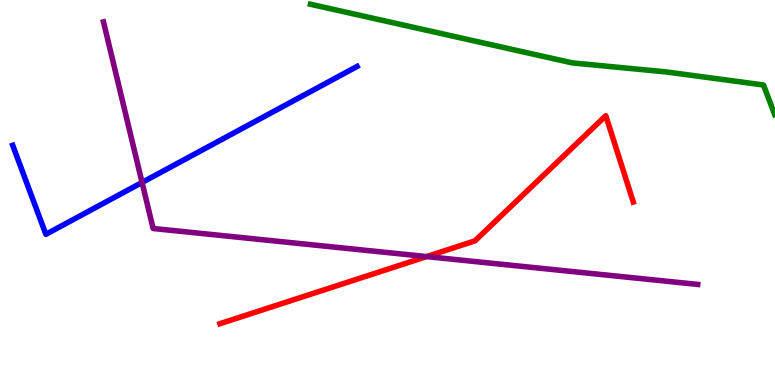[{'lines': ['blue', 'red'], 'intersections': []}, {'lines': ['green', 'red'], 'intersections': []}, {'lines': ['purple', 'red'], 'intersections': [{'x': 5.5, 'y': 3.34}]}, {'lines': ['blue', 'green'], 'intersections': []}, {'lines': ['blue', 'purple'], 'intersections': [{'x': 1.83, 'y': 5.26}]}, {'lines': ['green', 'purple'], 'intersections': []}]